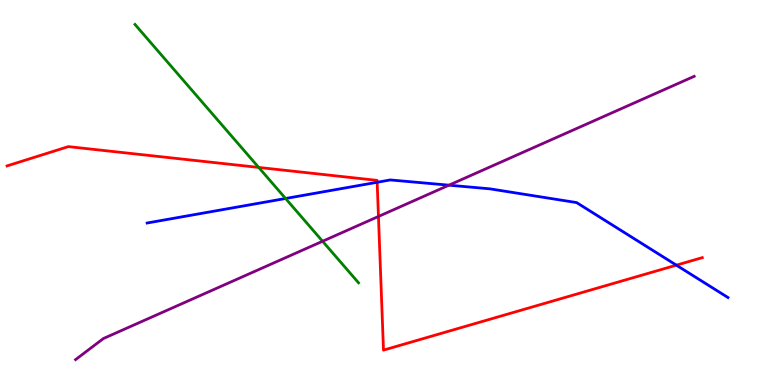[{'lines': ['blue', 'red'], 'intersections': [{'x': 4.87, 'y': 5.27}, {'x': 8.73, 'y': 3.11}]}, {'lines': ['green', 'red'], 'intersections': [{'x': 3.34, 'y': 5.65}]}, {'lines': ['purple', 'red'], 'intersections': [{'x': 4.88, 'y': 4.38}]}, {'lines': ['blue', 'green'], 'intersections': [{'x': 3.68, 'y': 4.84}]}, {'lines': ['blue', 'purple'], 'intersections': [{'x': 5.79, 'y': 5.19}]}, {'lines': ['green', 'purple'], 'intersections': [{'x': 4.16, 'y': 3.73}]}]